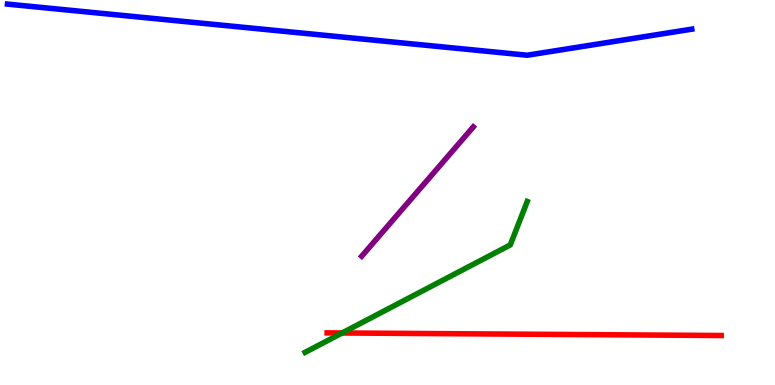[{'lines': ['blue', 'red'], 'intersections': []}, {'lines': ['green', 'red'], 'intersections': [{'x': 4.41, 'y': 1.35}]}, {'lines': ['purple', 'red'], 'intersections': []}, {'lines': ['blue', 'green'], 'intersections': []}, {'lines': ['blue', 'purple'], 'intersections': []}, {'lines': ['green', 'purple'], 'intersections': []}]